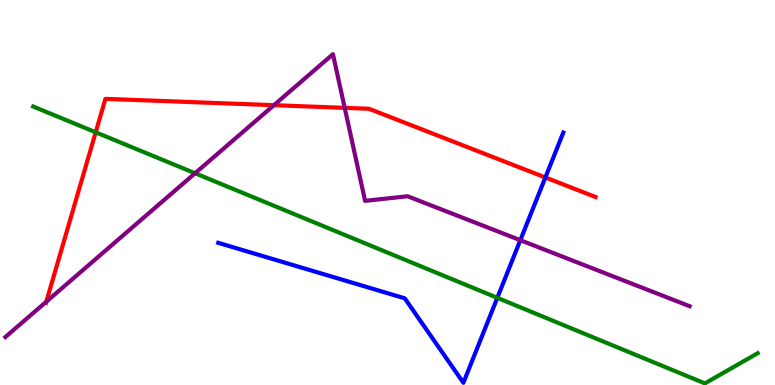[{'lines': ['blue', 'red'], 'intersections': [{'x': 7.04, 'y': 5.39}]}, {'lines': ['green', 'red'], 'intersections': [{'x': 1.23, 'y': 6.56}]}, {'lines': ['purple', 'red'], 'intersections': [{'x': 0.597, 'y': 2.16}, {'x': 3.53, 'y': 7.27}, {'x': 4.45, 'y': 7.2}]}, {'lines': ['blue', 'green'], 'intersections': [{'x': 6.42, 'y': 2.26}]}, {'lines': ['blue', 'purple'], 'intersections': [{'x': 6.71, 'y': 3.76}]}, {'lines': ['green', 'purple'], 'intersections': [{'x': 2.52, 'y': 5.5}]}]